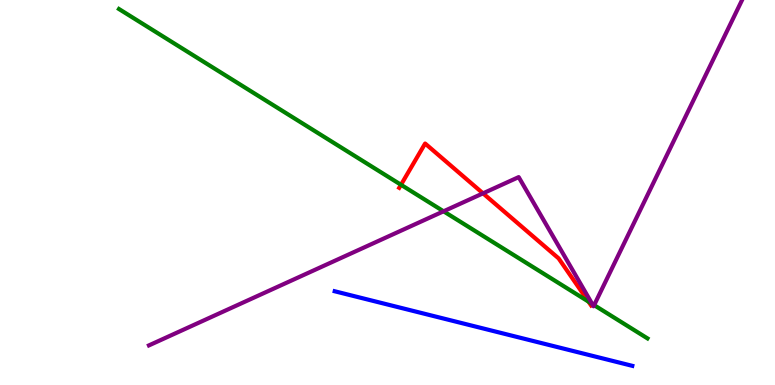[{'lines': ['blue', 'red'], 'intersections': []}, {'lines': ['green', 'red'], 'intersections': [{'x': 5.17, 'y': 5.2}, {'x': 7.59, 'y': 2.17}]}, {'lines': ['purple', 'red'], 'intersections': [{'x': 6.23, 'y': 4.98}]}, {'lines': ['blue', 'green'], 'intersections': []}, {'lines': ['blue', 'purple'], 'intersections': []}, {'lines': ['green', 'purple'], 'intersections': [{'x': 5.72, 'y': 4.51}, {'x': 7.64, 'y': 2.11}, {'x': 7.67, 'y': 2.07}]}]